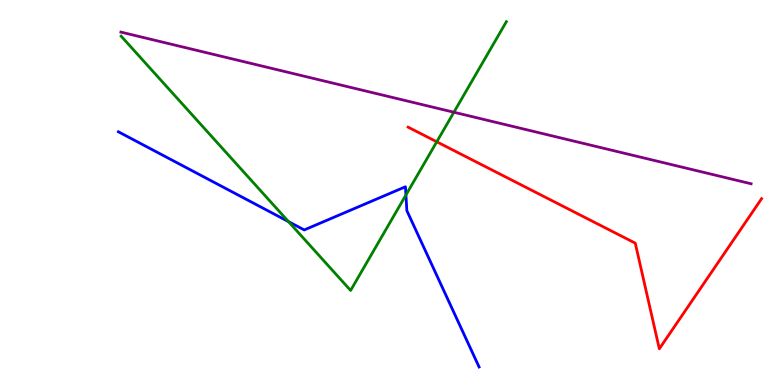[{'lines': ['blue', 'red'], 'intersections': []}, {'lines': ['green', 'red'], 'intersections': [{'x': 5.64, 'y': 6.32}]}, {'lines': ['purple', 'red'], 'intersections': []}, {'lines': ['blue', 'green'], 'intersections': [{'x': 3.72, 'y': 4.24}, {'x': 5.24, 'y': 4.93}]}, {'lines': ['blue', 'purple'], 'intersections': []}, {'lines': ['green', 'purple'], 'intersections': [{'x': 5.86, 'y': 7.08}]}]